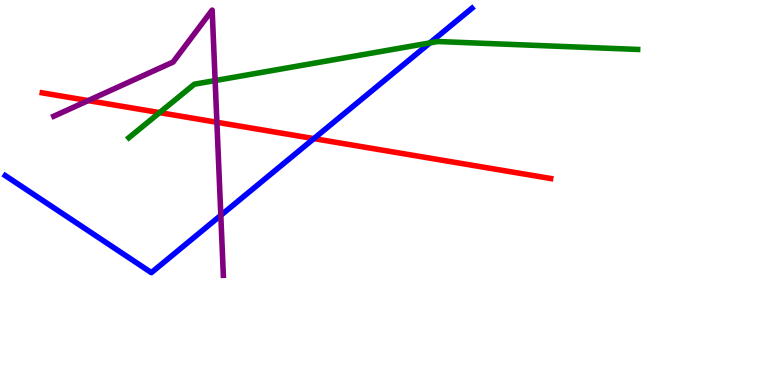[{'lines': ['blue', 'red'], 'intersections': [{'x': 4.05, 'y': 6.4}]}, {'lines': ['green', 'red'], 'intersections': [{'x': 2.06, 'y': 7.07}]}, {'lines': ['purple', 'red'], 'intersections': [{'x': 1.14, 'y': 7.39}, {'x': 2.8, 'y': 6.82}]}, {'lines': ['blue', 'green'], 'intersections': [{'x': 5.55, 'y': 8.89}]}, {'lines': ['blue', 'purple'], 'intersections': [{'x': 2.85, 'y': 4.41}]}, {'lines': ['green', 'purple'], 'intersections': [{'x': 2.78, 'y': 7.91}]}]